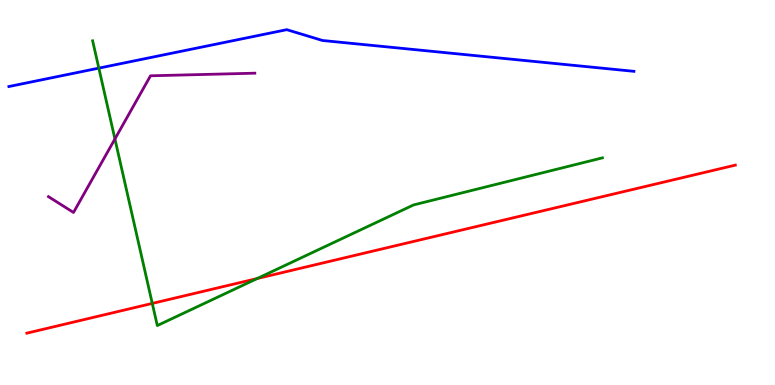[{'lines': ['blue', 'red'], 'intersections': []}, {'lines': ['green', 'red'], 'intersections': [{'x': 1.96, 'y': 2.12}, {'x': 3.32, 'y': 2.77}]}, {'lines': ['purple', 'red'], 'intersections': []}, {'lines': ['blue', 'green'], 'intersections': [{'x': 1.28, 'y': 8.23}]}, {'lines': ['blue', 'purple'], 'intersections': []}, {'lines': ['green', 'purple'], 'intersections': [{'x': 1.48, 'y': 6.39}]}]